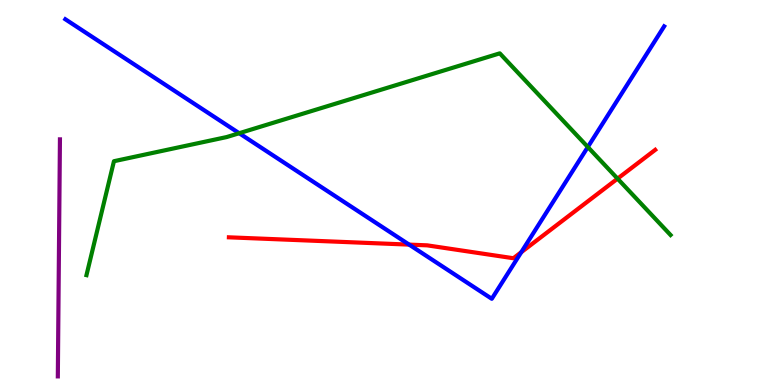[{'lines': ['blue', 'red'], 'intersections': [{'x': 5.28, 'y': 3.65}, {'x': 6.73, 'y': 3.45}]}, {'lines': ['green', 'red'], 'intersections': [{'x': 7.97, 'y': 5.36}]}, {'lines': ['purple', 'red'], 'intersections': []}, {'lines': ['blue', 'green'], 'intersections': [{'x': 3.09, 'y': 6.54}, {'x': 7.58, 'y': 6.18}]}, {'lines': ['blue', 'purple'], 'intersections': []}, {'lines': ['green', 'purple'], 'intersections': []}]